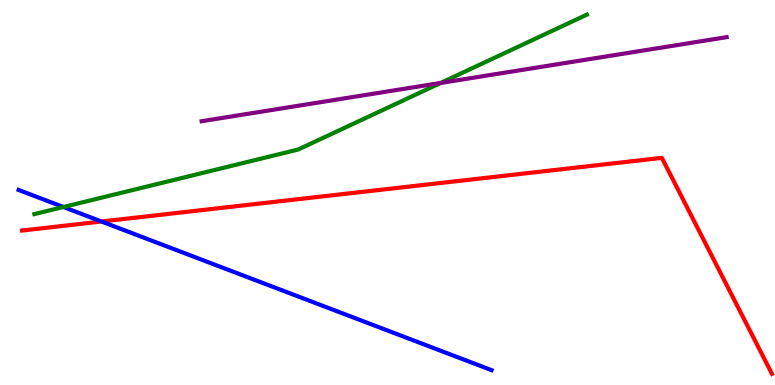[{'lines': ['blue', 'red'], 'intersections': [{'x': 1.31, 'y': 4.25}]}, {'lines': ['green', 'red'], 'intersections': []}, {'lines': ['purple', 'red'], 'intersections': []}, {'lines': ['blue', 'green'], 'intersections': [{'x': 0.818, 'y': 4.62}]}, {'lines': ['blue', 'purple'], 'intersections': []}, {'lines': ['green', 'purple'], 'intersections': [{'x': 5.69, 'y': 7.85}]}]